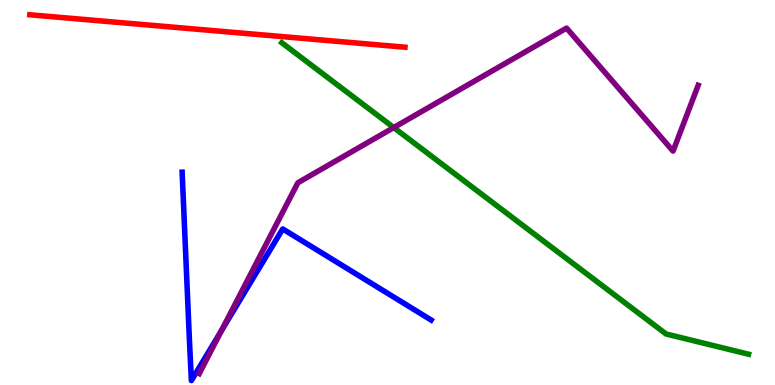[{'lines': ['blue', 'red'], 'intersections': []}, {'lines': ['green', 'red'], 'intersections': []}, {'lines': ['purple', 'red'], 'intersections': []}, {'lines': ['blue', 'green'], 'intersections': []}, {'lines': ['blue', 'purple'], 'intersections': [{'x': 2.86, 'y': 1.41}]}, {'lines': ['green', 'purple'], 'intersections': [{'x': 5.08, 'y': 6.69}]}]